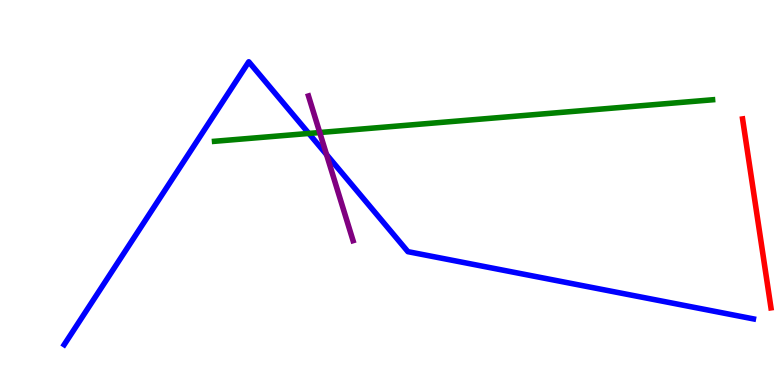[{'lines': ['blue', 'red'], 'intersections': []}, {'lines': ['green', 'red'], 'intersections': []}, {'lines': ['purple', 'red'], 'intersections': []}, {'lines': ['blue', 'green'], 'intersections': [{'x': 3.98, 'y': 6.53}]}, {'lines': ['blue', 'purple'], 'intersections': [{'x': 4.21, 'y': 5.99}]}, {'lines': ['green', 'purple'], 'intersections': [{'x': 4.13, 'y': 6.56}]}]